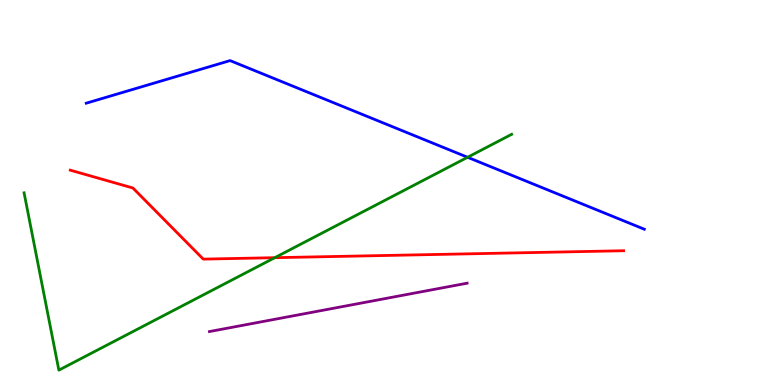[{'lines': ['blue', 'red'], 'intersections': []}, {'lines': ['green', 'red'], 'intersections': [{'x': 3.55, 'y': 3.31}]}, {'lines': ['purple', 'red'], 'intersections': []}, {'lines': ['blue', 'green'], 'intersections': [{'x': 6.03, 'y': 5.91}]}, {'lines': ['blue', 'purple'], 'intersections': []}, {'lines': ['green', 'purple'], 'intersections': []}]